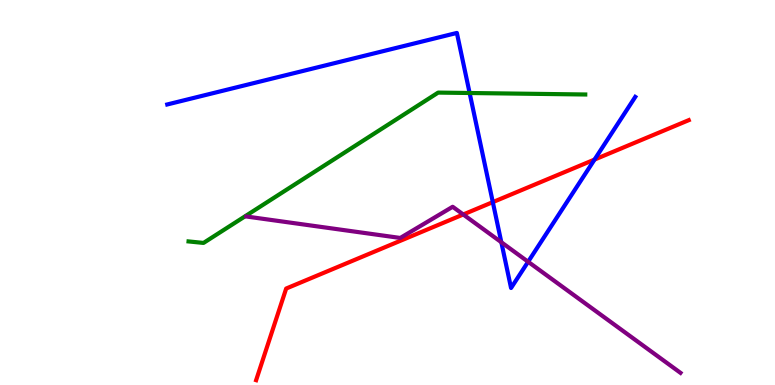[{'lines': ['blue', 'red'], 'intersections': [{'x': 6.36, 'y': 4.75}, {'x': 7.67, 'y': 5.86}]}, {'lines': ['green', 'red'], 'intersections': []}, {'lines': ['purple', 'red'], 'intersections': [{'x': 5.98, 'y': 4.43}]}, {'lines': ['blue', 'green'], 'intersections': [{'x': 6.06, 'y': 7.58}]}, {'lines': ['blue', 'purple'], 'intersections': [{'x': 6.47, 'y': 3.71}, {'x': 6.81, 'y': 3.2}]}, {'lines': ['green', 'purple'], 'intersections': []}]